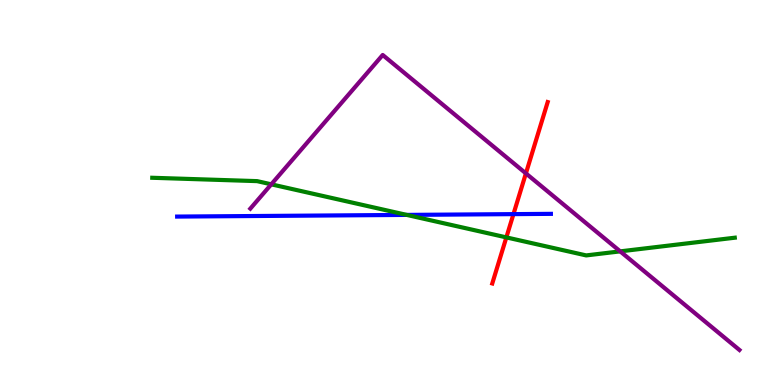[{'lines': ['blue', 'red'], 'intersections': [{'x': 6.63, 'y': 4.44}]}, {'lines': ['green', 'red'], 'intersections': [{'x': 6.53, 'y': 3.83}]}, {'lines': ['purple', 'red'], 'intersections': [{'x': 6.79, 'y': 5.5}]}, {'lines': ['blue', 'green'], 'intersections': [{'x': 5.25, 'y': 4.42}]}, {'lines': ['blue', 'purple'], 'intersections': []}, {'lines': ['green', 'purple'], 'intersections': [{'x': 3.5, 'y': 5.21}, {'x': 8.0, 'y': 3.47}]}]